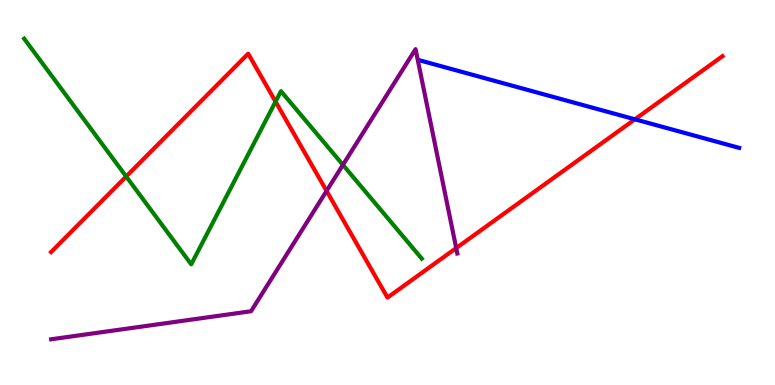[{'lines': ['blue', 'red'], 'intersections': [{'x': 8.19, 'y': 6.9}]}, {'lines': ['green', 'red'], 'intersections': [{'x': 1.63, 'y': 5.42}, {'x': 3.56, 'y': 7.36}]}, {'lines': ['purple', 'red'], 'intersections': [{'x': 4.21, 'y': 5.04}, {'x': 5.89, 'y': 3.56}]}, {'lines': ['blue', 'green'], 'intersections': []}, {'lines': ['blue', 'purple'], 'intersections': []}, {'lines': ['green', 'purple'], 'intersections': [{'x': 4.42, 'y': 5.72}]}]